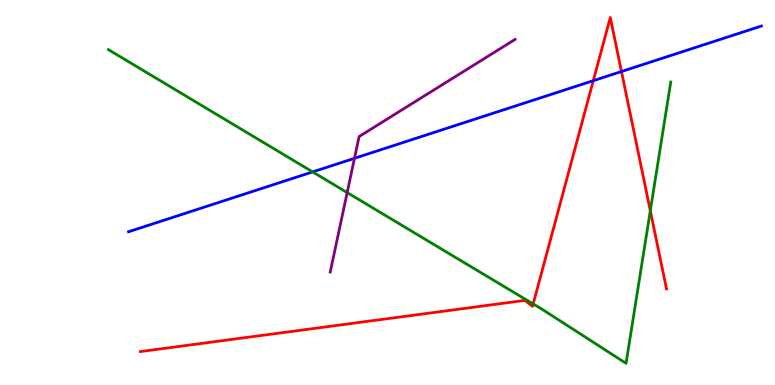[{'lines': ['blue', 'red'], 'intersections': [{'x': 7.66, 'y': 7.9}, {'x': 8.02, 'y': 8.14}]}, {'lines': ['green', 'red'], 'intersections': [{'x': 6.88, 'y': 2.11}, {'x': 8.39, 'y': 4.53}]}, {'lines': ['purple', 'red'], 'intersections': []}, {'lines': ['blue', 'green'], 'intersections': [{'x': 4.03, 'y': 5.53}]}, {'lines': ['blue', 'purple'], 'intersections': [{'x': 4.57, 'y': 5.89}]}, {'lines': ['green', 'purple'], 'intersections': [{'x': 4.48, 'y': 5.0}]}]